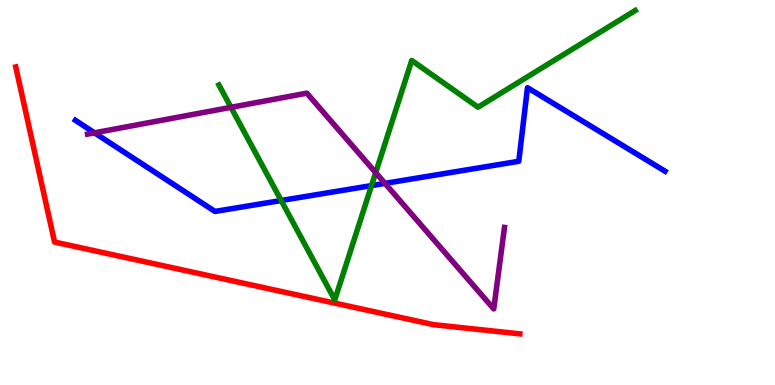[{'lines': ['blue', 'red'], 'intersections': []}, {'lines': ['green', 'red'], 'intersections': []}, {'lines': ['purple', 'red'], 'intersections': []}, {'lines': ['blue', 'green'], 'intersections': [{'x': 3.63, 'y': 4.79}, {'x': 4.79, 'y': 5.18}]}, {'lines': ['blue', 'purple'], 'intersections': [{'x': 1.22, 'y': 6.55}, {'x': 4.97, 'y': 5.24}]}, {'lines': ['green', 'purple'], 'intersections': [{'x': 2.98, 'y': 7.21}, {'x': 4.85, 'y': 5.52}]}]